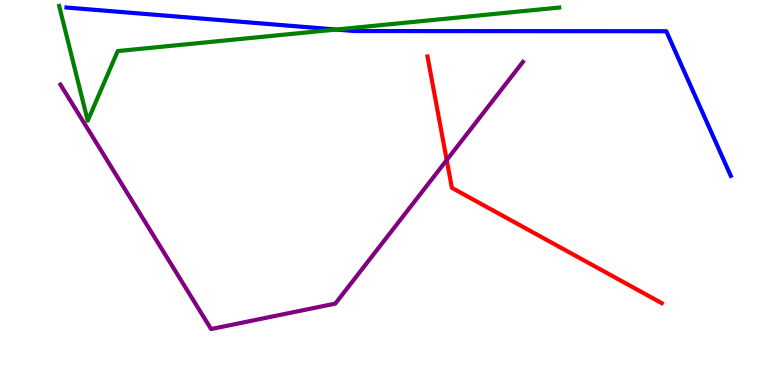[{'lines': ['blue', 'red'], 'intersections': []}, {'lines': ['green', 'red'], 'intersections': []}, {'lines': ['purple', 'red'], 'intersections': [{'x': 5.76, 'y': 5.84}]}, {'lines': ['blue', 'green'], 'intersections': [{'x': 4.34, 'y': 9.23}]}, {'lines': ['blue', 'purple'], 'intersections': []}, {'lines': ['green', 'purple'], 'intersections': []}]